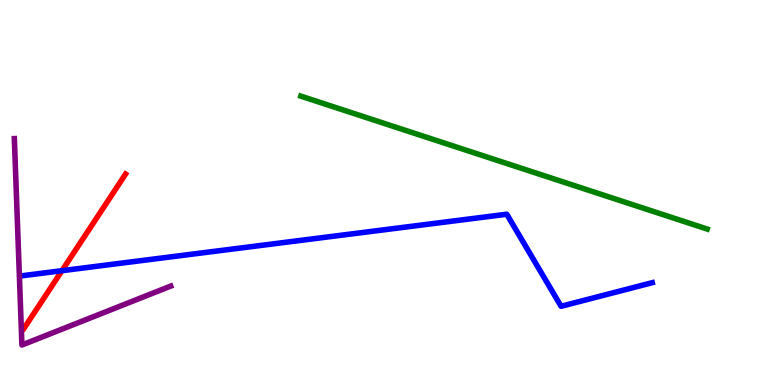[{'lines': ['blue', 'red'], 'intersections': [{'x': 0.799, 'y': 2.97}]}, {'lines': ['green', 'red'], 'intersections': []}, {'lines': ['purple', 'red'], 'intersections': []}, {'lines': ['blue', 'green'], 'intersections': []}, {'lines': ['blue', 'purple'], 'intersections': []}, {'lines': ['green', 'purple'], 'intersections': []}]